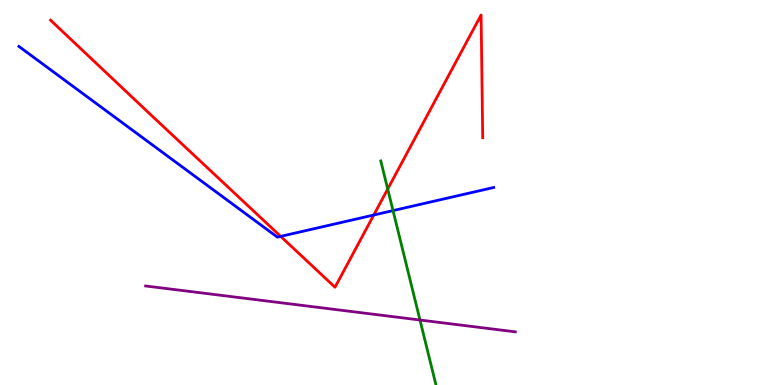[{'lines': ['blue', 'red'], 'intersections': [{'x': 3.62, 'y': 3.86}, {'x': 4.82, 'y': 4.42}]}, {'lines': ['green', 'red'], 'intersections': [{'x': 5.0, 'y': 5.09}]}, {'lines': ['purple', 'red'], 'intersections': []}, {'lines': ['blue', 'green'], 'intersections': [{'x': 5.07, 'y': 4.53}]}, {'lines': ['blue', 'purple'], 'intersections': []}, {'lines': ['green', 'purple'], 'intersections': [{'x': 5.42, 'y': 1.69}]}]